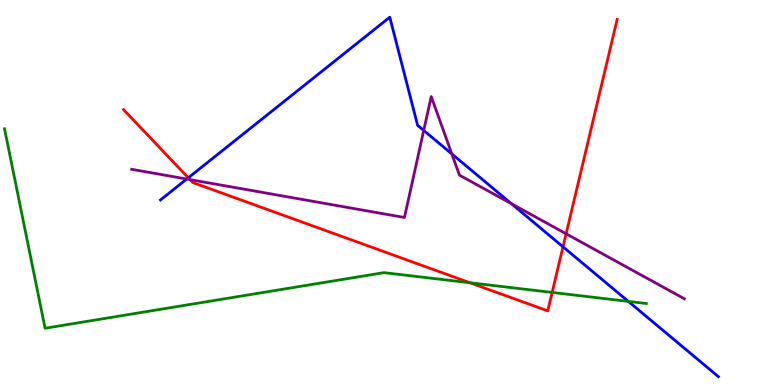[{'lines': ['blue', 'red'], 'intersections': [{'x': 2.43, 'y': 5.38}, {'x': 7.26, 'y': 3.59}]}, {'lines': ['green', 'red'], 'intersections': [{'x': 6.07, 'y': 2.66}, {'x': 7.12, 'y': 2.4}]}, {'lines': ['purple', 'red'], 'intersections': [{'x': 2.45, 'y': 5.33}, {'x': 7.3, 'y': 3.93}]}, {'lines': ['blue', 'green'], 'intersections': [{'x': 8.11, 'y': 2.17}]}, {'lines': ['blue', 'purple'], 'intersections': [{'x': 2.41, 'y': 5.35}, {'x': 5.47, 'y': 6.61}, {'x': 5.83, 'y': 6.0}, {'x': 6.6, 'y': 4.71}]}, {'lines': ['green', 'purple'], 'intersections': []}]